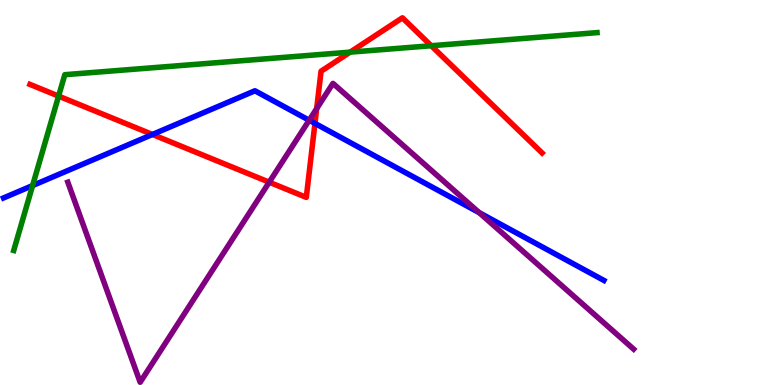[{'lines': ['blue', 'red'], 'intersections': [{'x': 1.97, 'y': 6.51}, {'x': 4.06, 'y': 6.79}]}, {'lines': ['green', 'red'], 'intersections': [{'x': 0.756, 'y': 7.5}, {'x': 4.52, 'y': 8.65}, {'x': 5.56, 'y': 8.81}]}, {'lines': ['purple', 'red'], 'intersections': [{'x': 3.47, 'y': 5.27}, {'x': 4.09, 'y': 7.18}]}, {'lines': ['blue', 'green'], 'intersections': [{'x': 0.421, 'y': 5.18}]}, {'lines': ['blue', 'purple'], 'intersections': [{'x': 3.99, 'y': 6.88}, {'x': 6.18, 'y': 4.48}]}, {'lines': ['green', 'purple'], 'intersections': []}]